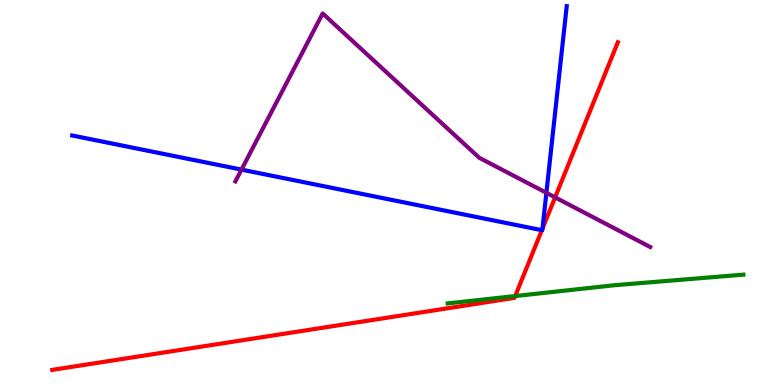[{'lines': ['blue', 'red'], 'intersections': [{'x': 6.99, 'y': 4.02}, {'x': 7.0, 'y': 4.06}]}, {'lines': ['green', 'red'], 'intersections': [{'x': 6.65, 'y': 2.31}]}, {'lines': ['purple', 'red'], 'intersections': [{'x': 7.16, 'y': 4.87}]}, {'lines': ['blue', 'green'], 'intersections': []}, {'lines': ['blue', 'purple'], 'intersections': [{'x': 3.12, 'y': 5.59}, {'x': 7.05, 'y': 4.99}]}, {'lines': ['green', 'purple'], 'intersections': []}]